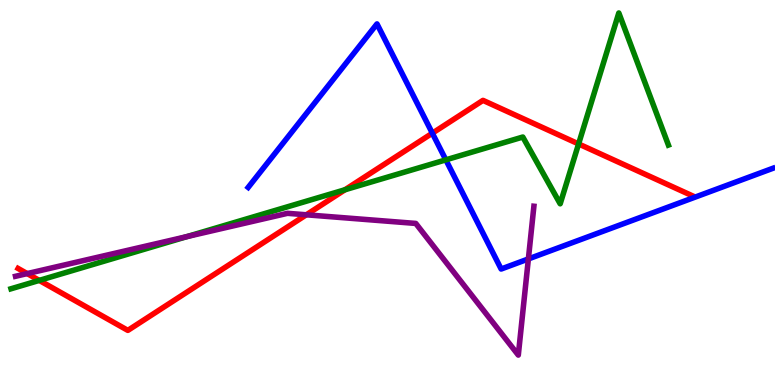[{'lines': ['blue', 'red'], 'intersections': [{'x': 5.58, 'y': 6.54}]}, {'lines': ['green', 'red'], 'intersections': [{'x': 0.507, 'y': 2.72}, {'x': 4.45, 'y': 5.07}, {'x': 7.47, 'y': 6.26}]}, {'lines': ['purple', 'red'], 'intersections': [{'x': 0.351, 'y': 2.89}, {'x': 3.95, 'y': 4.42}]}, {'lines': ['blue', 'green'], 'intersections': [{'x': 5.75, 'y': 5.85}]}, {'lines': ['blue', 'purple'], 'intersections': [{'x': 6.82, 'y': 3.27}]}, {'lines': ['green', 'purple'], 'intersections': [{'x': 2.42, 'y': 3.86}]}]